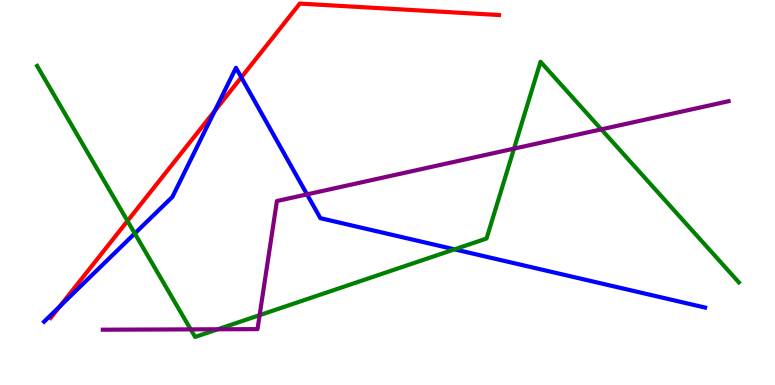[{'lines': ['blue', 'red'], 'intersections': [{'x': 0.77, 'y': 2.04}, {'x': 2.77, 'y': 7.12}, {'x': 3.11, 'y': 7.99}]}, {'lines': ['green', 'red'], 'intersections': [{'x': 1.65, 'y': 4.26}]}, {'lines': ['purple', 'red'], 'intersections': []}, {'lines': ['blue', 'green'], 'intersections': [{'x': 1.74, 'y': 3.94}, {'x': 5.86, 'y': 3.52}]}, {'lines': ['blue', 'purple'], 'intersections': [{'x': 3.96, 'y': 4.95}]}, {'lines': ['green', 'purple'], 'intersections': [{'x': 2.46, 'y': 1.44}, {'x': 2.81, 'y': 1.45}, {'x': 3.35, 'y': 1.81}, {'x': 6.63, 'y': 6.14}, {'x': 7.76, 'y': 6.64}]}]